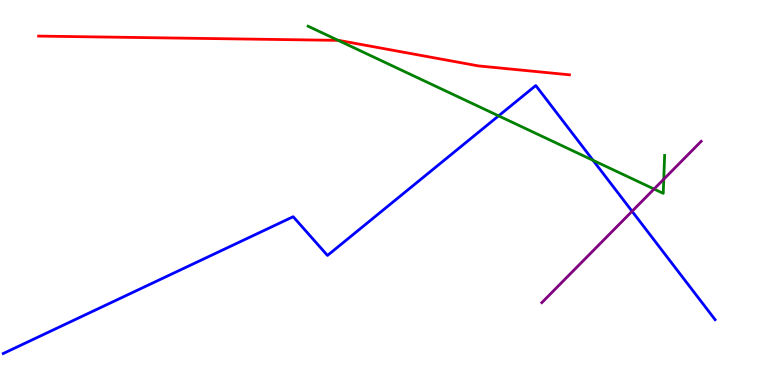[{'lines': ['blue', 'red'], 'intersections': []}, {'lines': ['green', 'red'], 'intersections': [{'x': 4.36, 'y': 8.95}]}, {'lines': ['purple', 'red'], 'intersections': []}, {'lines': ['blue', 'green'], 'intersections': [{'x': 6.43, 'y': 6.99}, {'x': 7.65, 'y': 5.84}]}, {'lines': ['blue', 'purple'], 'intersections': [{'x': 8.16, 'y': 4.51}]}, {'lines': ['green', 'purple'], 'intersections': [{'x': 8.44, 'y': 5.09}, {'x': 8.56, 'y': 5.35}]}]